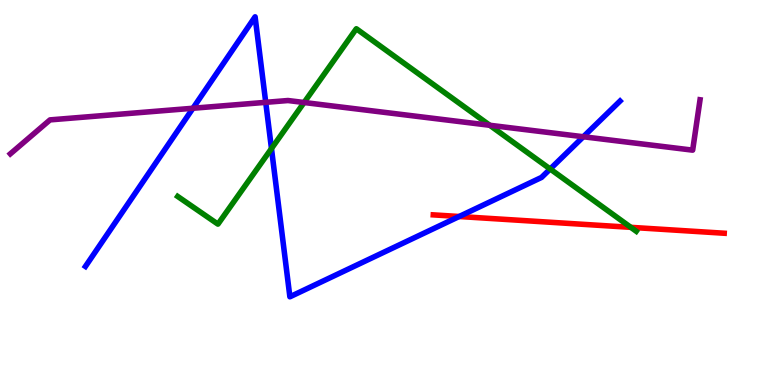[{'lines': ['blue', 'red'], 'intersections': [{'x': 5.92, 'y': 4.38}]}, {'lines': ['green', 'red'], 'intersections': [{'x': 8.14, 'y': 4.1}]}, {'lines': ['purple', 'red'], 'intersections': []}, {'lines': ['blue', 'green'], 'intersections': [{'x': 3.5, 'y': 6.14}, {'x': 7.1, 'y': 5.61}]}, {'lines': ['blue', 'purple'], 'intersections': [{'x': 2.49, 'y': 7.19}, {'x': 3.43, 'y': 7.34}, {'x': 7.53, 'y': 6.45}]}, {'lines': ['green', 'purple'], 'intersections': [{'x': 3.92, 'y': 7.34}, {'x': 6.32, 'y': 6.75}]}]